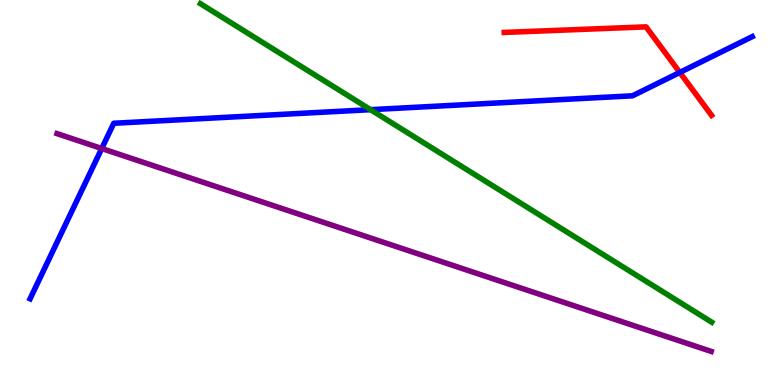[{'lines': ['blue', 'red'], 'intersections': [{'x': 8.77, 'y': 8.12}]}, {'lines': ['green', 'red'], 'intersections': []}, {'lines': ['purple', 'red'], 'intersections': []}, {'lines': ['blue', 'green'], 'intersections': [{'x': 4.78, 'y': 7.15}]}, {'lines': ['blue', 'purple'], 'intersections': [{'x': 1.31, 'y': 6.14}]}, {'lines': ['green', 'purple'], 'intersections': []}]